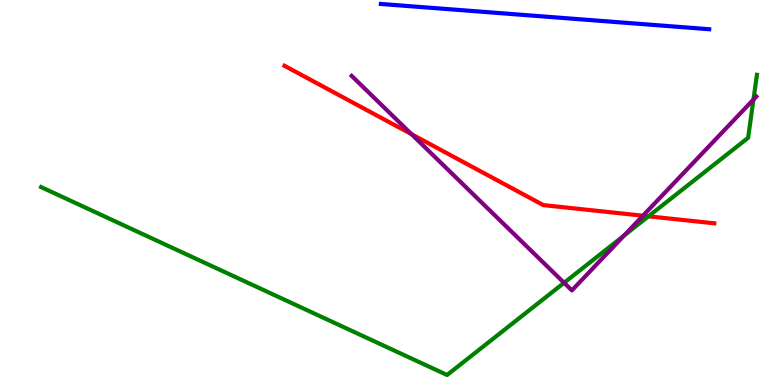[{'lines': ['blue', 'red'], 'intersections': []}, {'lines': ['green', 'red'], 'intersections': [{'x': 8.37, 'y': 4.38}]}, {'lines': ['purple', 'red'], 'intersections': [{'x': 5.31, 'y': 6.52}, {'x': 8.3, 'y': 4.4}]}, {'lines': ['blue', 'green'], 'intersections': []}, {'lines': ['blue', 'purple'], 'intersections': []}, {'lines': ['green', 'purple'], 'intersections': [{'x': 7.28, 'y': 2.65}, {'x': 8.05, 'y': 3.88}, {'x': 9.72, 'y': 7.41}]}]